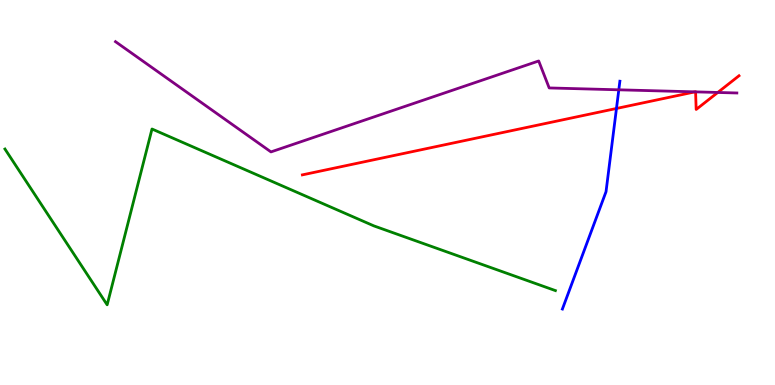[{'lines': ['blue', 'red'], 'intersections': [{'x': 7.95, 'y': 7.18}]}, {'lines': ['green', 'red'], 'intersections': []}, {'lines': ['purple', 'red'], 'intersections': [{'x': 8.97, 'y': 7.61}, {'x': 8.98, 'y': 7.61}, {'x': 9.26, 'y': 7.6}]}, {'lines': ['blue', 'green'], 'intersections': []}, {'lines': ['blue', 'purple'], 'intersections': [{'x': 7.98, 'y': 7.67}]}, {'lines': ['green', 'purple'], 'intersections': []}]